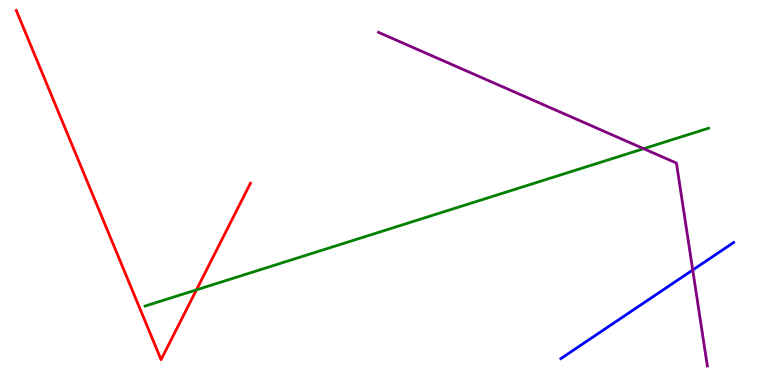[{'lines': ['blue', 'red'], 'intersections': []}, {'lines': ['green', 'red'], 'intersections': [{'x': 2.53, 'y': 2.47}]}, {'lines': ['purple', 'red'], 'intersections': []}, {'lines': ['blue', 'green'], 'intersections': []}, {'lines': ['blue', 'purple'], 'intersections': [{'x': 8.94, 'y': 2.99}]}, {'lines': ['green', 'purple'], 'intersections': [{'x': 8.31, 'y': 6.14}]}]